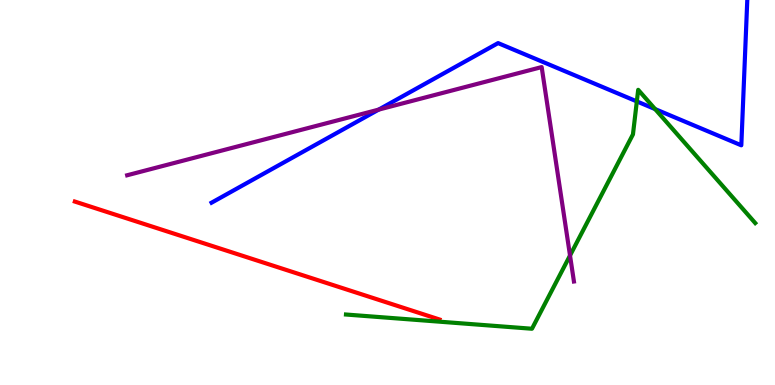[{'lines': ['blue', 'red'], 'intersections': []}, {'lines': ['green', 'red'], 'intersections': []}, {'lines': ['purple', 'red'], 'intersections': []}, {'lines': ['blue', 'green'], 'intersections': [{'x': 8.22, 'y': 7.37}, {'x': 8.45, 'y': 7.17}]}, {'lines': ['blue', 'purple'], 'intersections': [{'x': 4.89, 'y': 7.15}]}, {'lines': ['green', 'purple'], 'intersections': [{'x': 7.36, 'y': 3.36}]}]